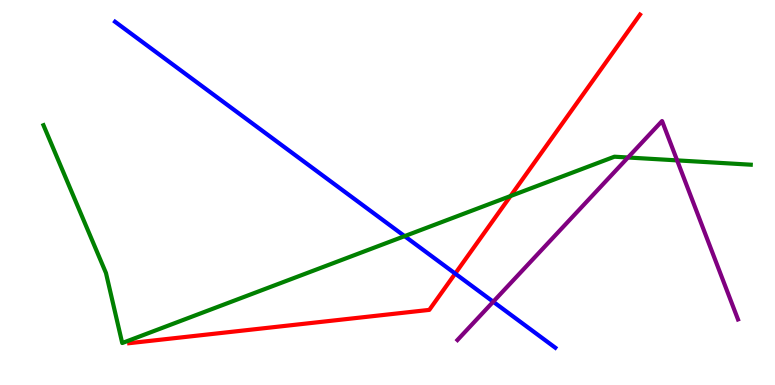[{'lines': ['blue', 'red'], 'intersections': [{'x': 5.87, 'y': 2.89}]}, {'lines': ['green', 'red'], 'intersections': [{'x': 6.59, 'y': 4.91}]}, {'lines': ['purple', 'red'], 'intersections': []}, {'lines': ['blue', 'green'], 'intersections': [{'x': 5.22, 'y': 3.87}]}, {'lines': ['blue', 'purple'], 'intersections': [{'x': 6.36, 'y': 2.16}]}, {'lines': ['green', 'purple'], 'intersections': [{'x': 8.1, 'y': 5.91}, {'x': 8.74, 'y': 5.83}]}]